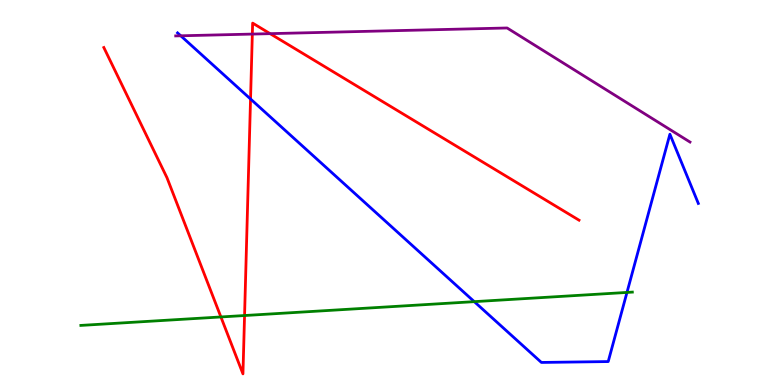[{'lines': ['blue', 'red'], 'intersections': [{'x': 3.23, 'y': 7.43}]}, {'lines': ['green', 'red'], 'intersections': [{'x': 2.85, 'y': 1.77}, {'x': 3.16, 'y': 1.8}]}, {'lines': ['purple', 'red'], 'intersections': [{'x': 3.26, 'y': 9.11}, {'x': 3.49, 'y': 9.13}]}, {'lines': ['blue', 'green'], 'intersections': [{'x': 6.12, 'y': 2.16}, {'x': 8.09, 'y': 2.4}]}, {'lines': ['blue', 'purple'], 'intersections': [{'x': 2.33, 'y': 9.07}]}, {'lines': ['green', 'purple'], 'intersections': []}]